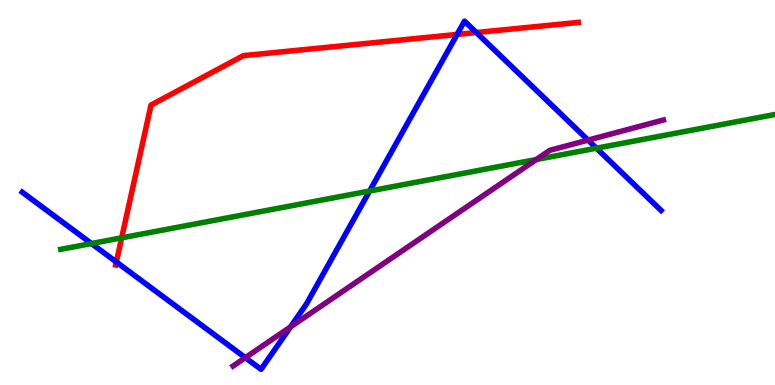[{'lines': ['blue', 'red'], 'intersections': [{'x': 1.5, 'y': 3.2}, {'x': 5.9, 'y': 9.11}, {'x': 6.15, 'y': 9.16}]}, {'lines': ['green', 'red'], 'intersections': [{'x': 1.57, 'y': 3.82}]}, {'lines': ['purple', 'red'], 'intersections': []}, {'lines': ['blue', 'green'], 'intersections': [{'x': 1.18, 'y': 3.67}, {'x': 4.77, 'y': 5.04}, {'x': 7.7, 'y': 6.15}]}, {'lines': ['blue', 'purple'], 'intersections': [{'x': 3.17, 'y': 0.71}, {'x': 3.75, 'y': 1.51}, {'x': 7.59, 'y': 6.36}]}, {'lines': ['green', 'purple'], 'intersections': [{'x': 6.92, 'y': 5.86}]}]